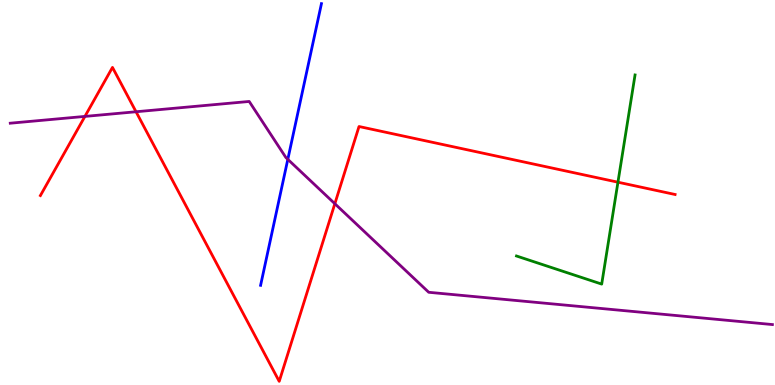[{'lines': ['blue', 'red'], 'intersections': []}, {'lines': ['green', 'red'], 'intersections': [{'x': 7.97, 'y': 5.27}]}, {'lines': ['purple', 'red'], 'intersections': [{'x': 1.1, 'y': 6.98}, {'x': 1.76, 'y': 7.1}, {'x': 4.32, 'y': 4.71}]}, {'lines': ['blue', 'green'], 'intersections': []}, {'lines': ['blue', 'purple'], 'intersections': [{'x': 3.71, 'y': 5.86}]}, {'lines': ['green', 'purple'], 'intersections': []}]